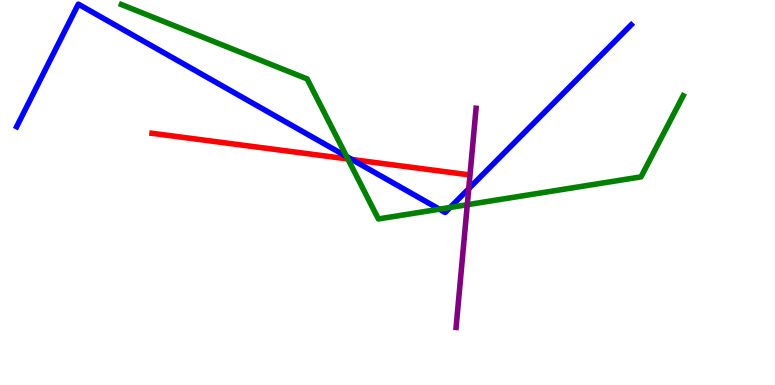[{'lines': ['blue', 'red'], 'intersections': [{'x': 4.54, 'y': 5.86}]}, {'lines': ['green', 'red'], 'intersections': [{'x': 4.49, 'y': 5.87}]}, {'lines': ['purple', 'red'], 'intersections': []}, {'lines': ['blue', 'green'], 'intersections': [{'x': 4.47, 'y': 5.94}, {'x': 5.67, 'y': 4.57}, {'x': 5.81, 'y': 4.61}]}, {'lines': ['blue', 'purple'], 'intersections': [{'x': 6.05, 'y': 5.1}]}, {'lines': ['green', 'purple'], 'intersections': [{'x': 6.03, 'y': 4.68}]}]